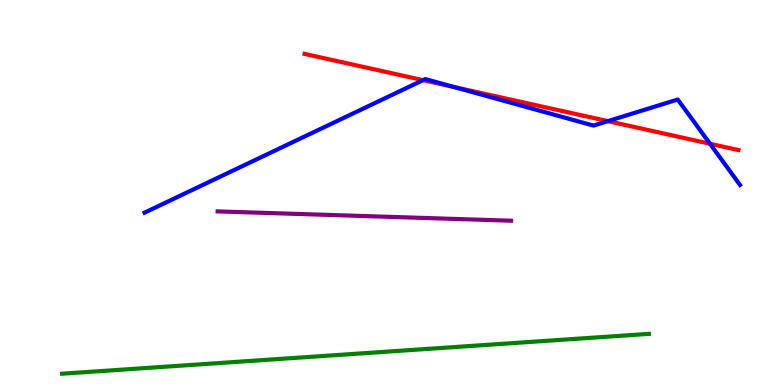[{'lines': ['blue', 'red'], 'intersections': [{'x': 5.46, 'y': 7.92}, {'x': 5.86, 'y': 7.74}, {'x': 7.84, 'y': 6.85}, {'x': 9.16, 'y': 6.27}]}, {'lines': ['green', 'red'], 'intersections': []}, {'lines': ['purple', 'red'], 'intersections': []}, {'lines': ['blue', 'green'], 'intersections': []}, {'lines': ['blue', 'purple'], 'intersections': []}, {'lines': ['green', 'purple'], 'intersections': []}]